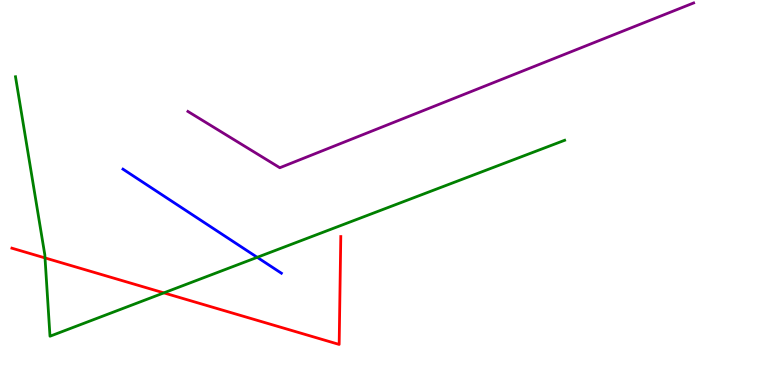[{'lines': ['blue', 'red'], 'intersections': []}, {'lines': ['green', 'red'], 'intersections': [{'x': 0.581, 'y': 3.3}, {'x': 2.11, 'y': 2.39}]}, {'lines': ['purple', 'red'], 'intersections': []}, {'lines': ['blue', 'green'], 'intersections': [{'x': 3.32, 'y': 3.32}]}, {'lines': ['blue', 'purple'], 'intersections': []}, {'lines': ['green', 'purple'], 'intersections': []}]